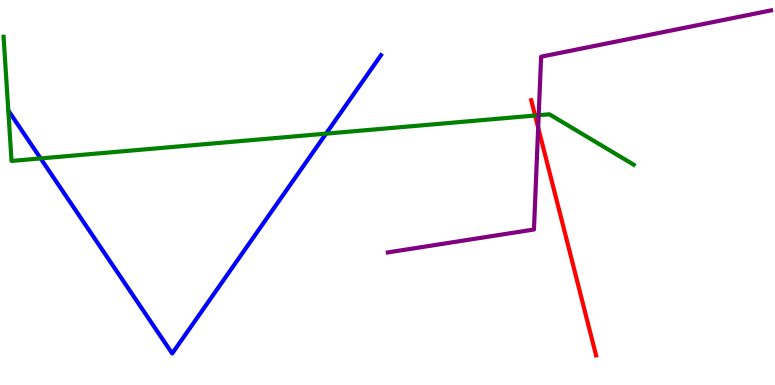[{'lines': ['blue', 'red'], 'intersections': []}, {'lines': ['green', 'red'], 'intersections': [{'x': 6.9, 'y': 7.0}]}, {'lines': ['purple', 'red'], 'intersections': [{'x': 6.94, 'y': 6.69}]}, {'lines': ['blue', 'green'], 'intersections': [{'x': 0.524, 'y': 5.89}, {'x': 4.21, 'y': 6.53}]}, {'lines': ['blue', 'purple'], 'intersections': []}, {'lines': ['green', 'purple'], 'intersections': [{'x': 6.95, 'y': 7.01}]}]